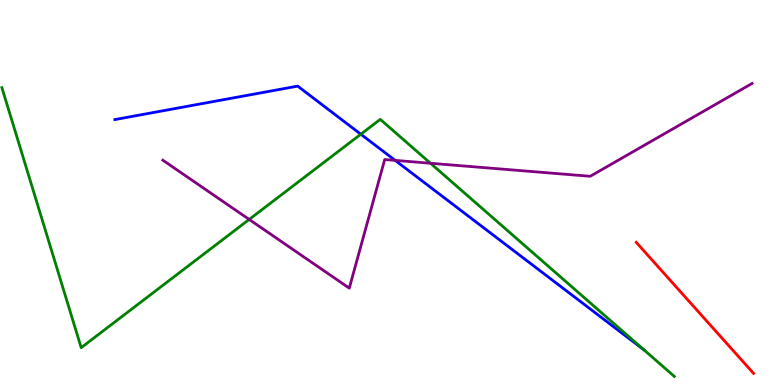[{'lines': ['blue', 'red'], 'intersections': []}, {'lines': ['green', 'red'], 'intersections': []}, {'lines': ['purple', 'red'], 'intersections': []}, {'lines': ['blue', 'green'], 'intersections': [{'x': 4.66, 'y': 6.51}, {'x': 8.31, 'y': 0.908}]}, {'lines': ['blue', 'purple'], 'intersections': [{'x': 5.1, 'y': 5.83}]}, {'lines': ['green', 'purple'], 'intersections': [{'x': 3.22, 'y': 4.3}, {'x': 5.55, 'y': 5.76}]}]